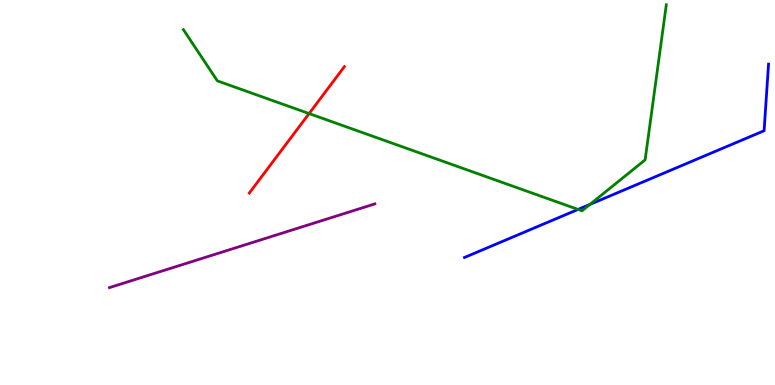[{'lines': ['blue', 'red'], 'intersections': []}, {'lines': ['green', 'red'], 'intersections': [{'x': 3.99, 'y': 7.05}]}, {'lines': ['purple', 'red'], 'intersections': []}, {'lines': ['blue', 'green'], 'intersections': [{'x': 7.46, 'y': 4.56}, {'x': 7.61, 'y': 4.69}]}, {'lines': ['blue', 'purple'], 'intersections': []}, {'lines': ['green', 'purple'], 'intersections': []}]